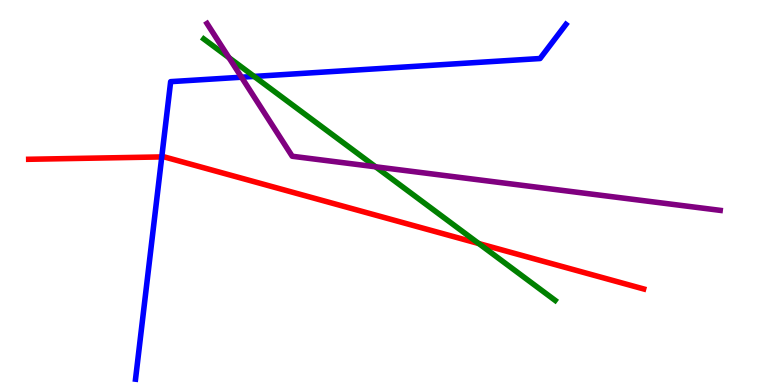[{'lines': ['blue', 'red'], 'intersections': [{'x': 2.09, 'y': 5.92}]}, {'lines': ['green', 'red'], 'intersections': [{'x': 6.18, 'y': 3.67}]}, {'lines': ['purple', 'red'], 'intersections': []}, {'lines': ['blue', 'green'], 'intersections': [{'x': 3.28, 'y': 8.02}]}, {'lines': ['blue', 'purple'], 'intersections': [{'x': 3.12, 'y': 7.99}]}, {'lines': ['green', 'purple'], 'intersections': [{'x': 2.95, 'y': 8.5}, {'x': 4.85, 'y': 5.67}]}]